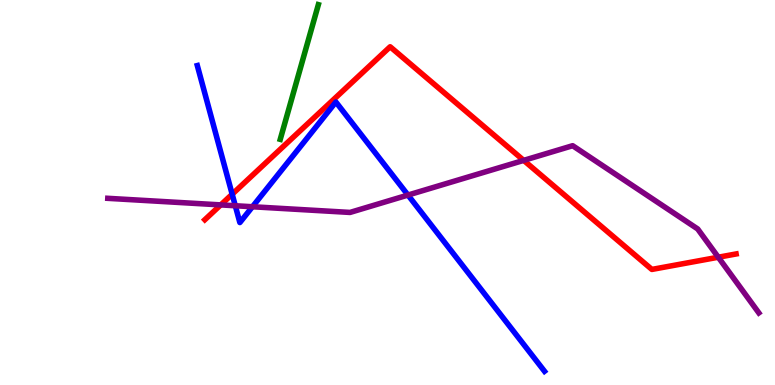[{'lines': ['blue', 'red'], 'intersections': [{'x': 3.0, 'y': 4.96}]}, {'lines': ['green', 'red'], 'intersections': []}, {'lines': ['purple', 'red'], 'intersections': [{'x': 2.85, 'y': 4.68}, {'x': 6.76, 'y': 5.83}, {'x': 9.27, 'y': 3.32}]}, {'lines': ['blue', 'green'], 'intersections': []}, {'lines': ['blue', 'purple'], 'intersections': [{'x': 3.04, 'y': 4.66}, {'x': 3.26, 'y': 4.63}, {'x': 5.26, 'y': 4.93}]}, {'lines': ['green', 'purple'], 'intersections': []}]